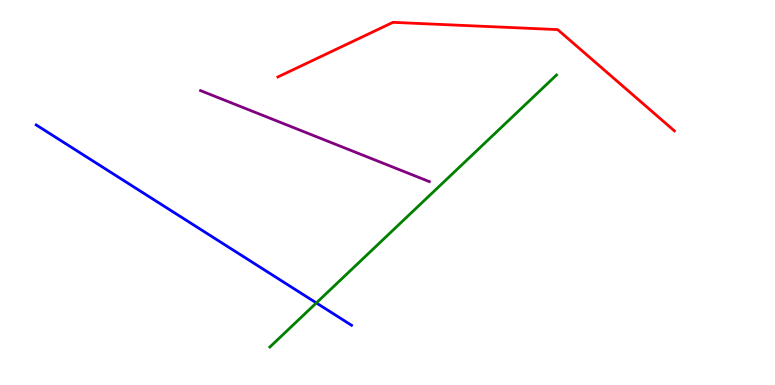[{'lines': ['blue', 'red'], 'intersections': []}, {'lines': ['green', 'red'], 'intersections': []}, {'lines': ['purple', 'red'], 'intersections': []}, {'lines': ['blue', 'green'], 'intersections': [{'x': 4.08, 'y': 2.13}]}, {'lines': ['blue', 'purple'], 'intersections': []}, {'lines': ['green', 'purple'], 'intersections': []}]